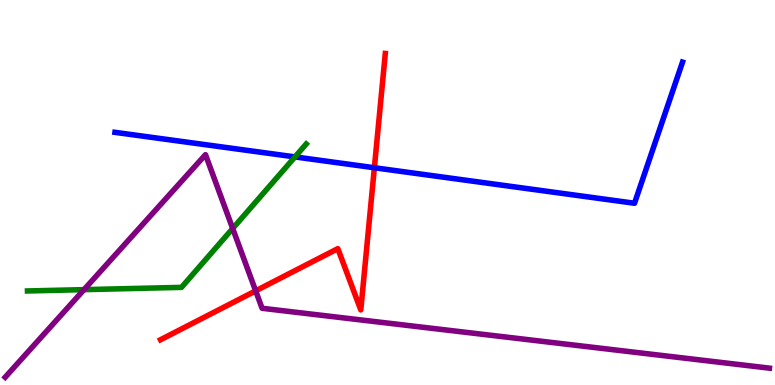[{'lines': ['blue', 'red'], 'intersections': [{'x': 4.83, 'y': 5.64}]}, {'lines': ['green', 'red'], 'intersections': []}, {'lines': ['purple', 'red'], 'intersections': [{'x': 3.3, 'y': 2.45}]}, {'lines': ['blue', 'green'], 'intersections': [{'x': 3.81, 'y': 5.92}]}, {'lines': ['blue', 'purple'], 'intersections': []}, {'lines': ['green', 'purple'], 'intersections': [{'x': 1.08, 'y': 2.48}, {'x': 3.0, 'y': 4.06}]}]